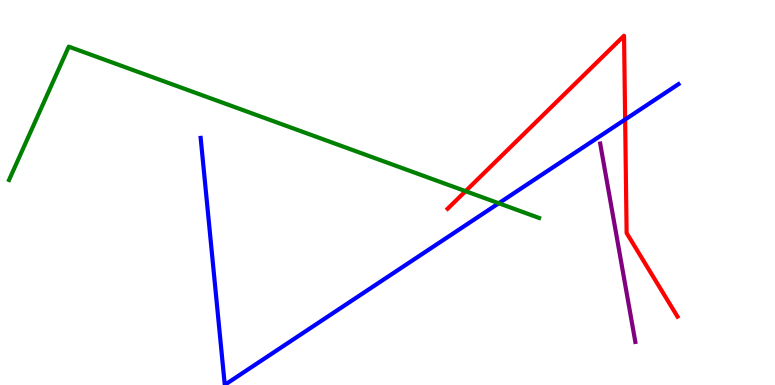[{'lines': ['blue', 'red'], 'intersections': [{'x': 8.07, 'y': 6.9}]}, {'lines': ['green', 'red'], 'intersections': [{'x': 6.01, 'y': 5.03}]}, {'lines': ['purple', 'red'], 'intersections': []}, {'lines': ['blue', 'green'], 'intersections': [{'x': 6.44, 'y': 4.72}]}, {'lines': ['blue', 'purple'], 'intersections': []}, {'lines': ['green', 'purple'], 'intersections': []}]